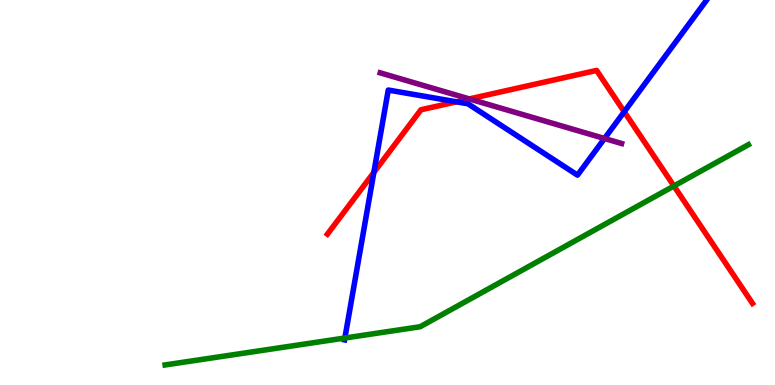[{'lines': ['blue', 'red'], 'intersections': [{'x': 4.82, 'y': 5.52}, {'x': 5.89, 'y': 7.36}, {'x': 8.05, 'y': 7.1}]}, {'lines': ['green', 'red'], 'intersections': [{'x': 8.7, 'y': 5.17}]}, {'lines': ['purple', 'red'], 'intersections': [{'x': 6.06, 'y': 7.43}]}, {'lines': ['blue', 'green'], 'intersections': [{'x': 4.45, 'y': 1.22}]}, {'lines': ['blue', 'purple'], 'intersections': [{'x': 7.8, 'y': 6.4}]}, {'lines': ['green', 'purple'], 'intersections': []}]